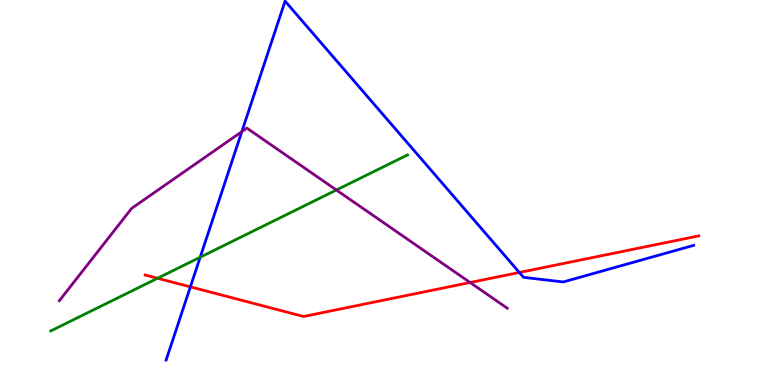[{'lines': ['blue', 'red'], 'intersections': [{'x': 2.46, 'y': 2.55}, {'x': 6.7, 'y': 2.92}]}, {'lines': ['green', 'red'], 'intersections': [{'x': 2.03, 'y': 2.77}]}, {'lines': ['purple', 'red'], 'intersections': [{'x': 6.07, 'y': 2.66}]}, {'lines': ['blue', 'green'], 'intersections': [{'x': 2.58, 'y': 3.32}]}, {'lines': ['blue', 'purple'], 'intersections': [{'x': 3.12, 'y': 6.58}]}, {'lines': ['green', 'purple'], 'intersections': [{'x': 4.34, 'y': 5.06}]}]